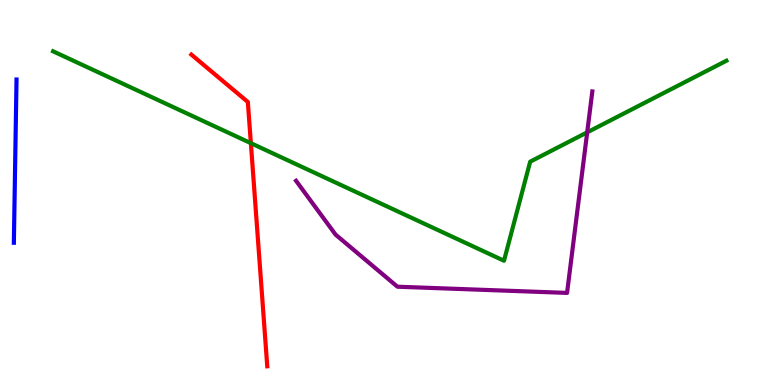[{'lines': ['blue', 'red'], 'intersections': []}, {'lines': ['green', 'red'], 'intersections': [{'x': 3.24, 'y': 6.28}]}, {'lines': ['purple', 'red'], 'intersections': []}, {'lines': ['blue', 'green'], 'intersections': []}, {'lines': ['blue', 'purple'], 'intersections': []}, {'lines': ['green', 'purple'], 'intersections': [{'x': 7.58, 'y': 6.56}]}]